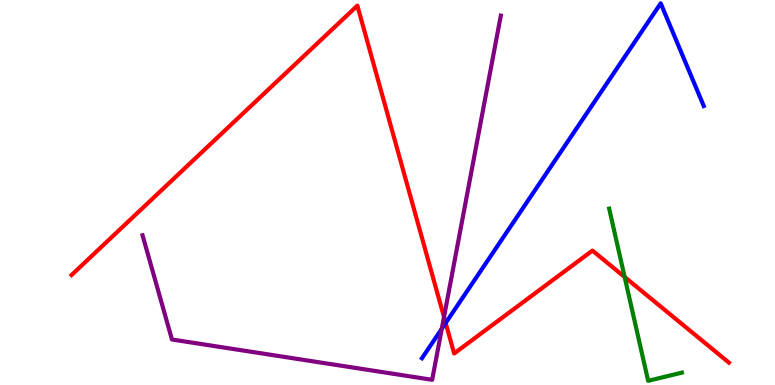[{'lines': ['blue', 'red'], 'intersections': [{'x': 5.75, 'y': 1.61}]}, {'lines': ['green', 'red'], 'intersections': [{'x': 8.06, 'y': 2.8}]}, {'lines': ['purple', 'red'], 'intersections': [{'x': 5.73, 'y': 1.77}]}, {'lines': ['blue', 'green'], 'intersections': []}, {'lines': ['blue', 'purple'], 'intersections': [{'x': 5.7, 'y': 1.46}]}, {'lines': ['green', 'purple'], 'intersections': []}]